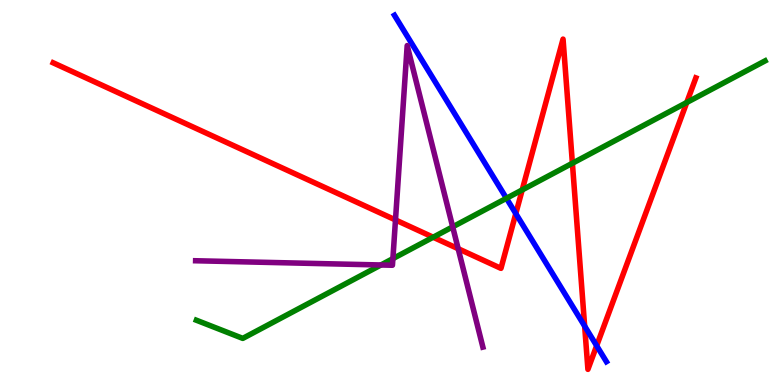[{'lines': ['blue', 'red'], 'intersections': [{'x': 6.66, 'y': 4.45}, {'x': 7.54, 'y': 1.53}, {'x': 7.7, 'y': 1.02}]}, {'lines': ['green', 'red'], 'intersections': [{'x': 5.59, 'y': 3.84}, {'x': 6.74, 'y': 5.07}, {'x': 7.39, 'y': 5.76}, {'x': 8.86, 'y': 7.34}]}, {'lines': ['purple', 'red'], 'intersections': [{'x': 5.1, 'y': 4.29}, {'x': 5.91, 'y': 3.54}]}, {'lines': ['blue', 'green'], 'intersections': [{'x': 6.53, 'y': 4.85}]}, {'lines': ['blue', 'purple'], 'intersections': []}, {'lines': ['green', 'purple'], 'intersections': [{'x': 4.92, 'y': 3.12}, {'x': 5.07, 'y': 3.28}, {'x': 5.84, 'y': 4.11}]}]